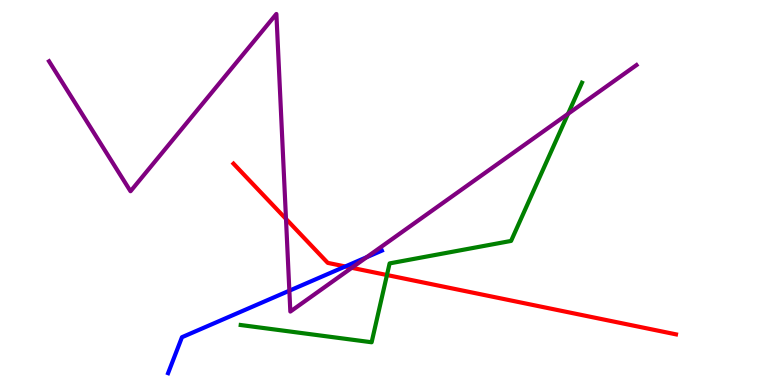[{'lines': ['blue', 'red'], 'intersections': [{'x': 4.46, 'y': 3.08}]}, {'lines': ['green', 'red'], 'intersections': [{'x': 4.99, 'y': 2.86}]}, {'lines': ['purple', 'red'], 'intersections': [{'x': 3.69, 'y': 4.31}, {'x': 4.54, 'y': 3.04}]}, {'lines': ['blue', 'green'], 'intersections': []}, {'lines': ['blue', 'purple'], 'intersections': [{'x': 3.73, 'y': 2.45}, {'x': 4.73, 'y': 3.32}]}, {'lines': ['green', 'purple'], 'intersections': [{'x': 7.33, 'y': 7.04}]}]